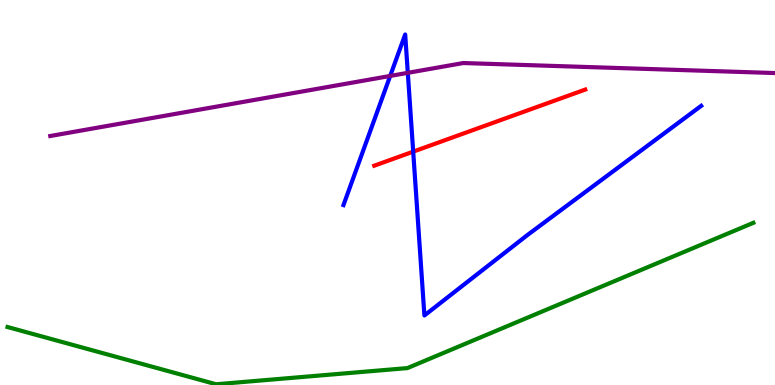[{'lines': ['blue', 'red'], 'intersections': [{'x': 5.33, 'y': 6.06}]}, {'lines': ['green', 'red'], 'intersections': []}, {'lines': ['purple', 'red'], 'intersections': []}, {'lines': ['blue', 'green'], 'intersections': []}, {'lines': ['blue', 'purple'], 'intersections': [{'x': 5.03, 'y': 8.03}, {'x': 5.26, 'y': 8.11}]}, {'lines': ['green', 'purple'], 'intersections': []}]